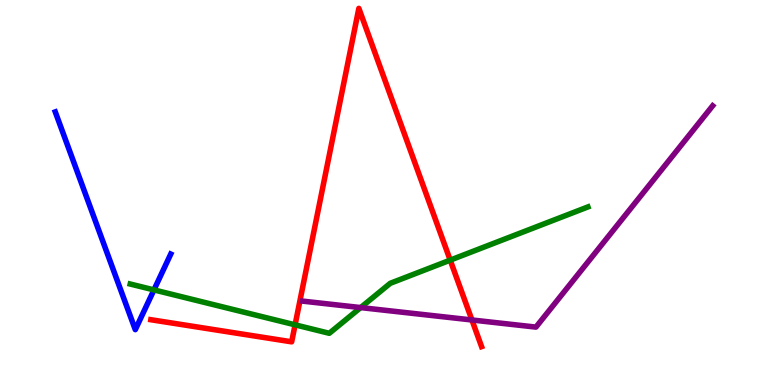[{'lines': ['blue', 'red'], 'intersections': []}, {'lines': ['green', 'red'], 'intersections': [{'x': 3.81, 'y': 1.56}, {'x': 5.81, 'y': 3.24}]}, {'lines': ['purple', 'red'], 'intersections': [{'x': 6.09, 'y': 1.69}]}, {'lines': ['blue', 'green'], 'intersections': [{'x': 1.99, 'y': 2.47}]}, {'lines': ['blue', 'purple'], 'intersections': []}, {'lines': ['green', 'purple'], 'intersections': [{'x': 4.65, 'y': 2.01}]}]